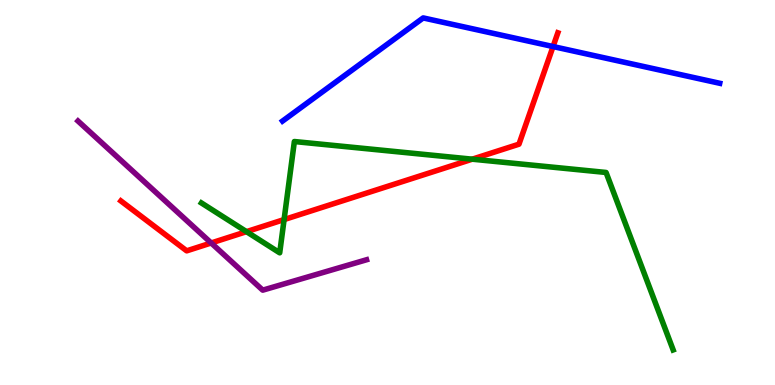[{'lines': ['blue', 'red'], 'intersections': [{'x': 7.14, 'y': 8.79}]}, {'lines': ['green', 'red'], 'intersections': [{'x': 3.18, 'y': 3.98}, {'x': 3.67, 'y': 4.3}, {'x': 6.09, 'y': 5.87}]}, {'lines': ['purple', 'red'], 'intersections': [{'x': 2.73, 'y': 3.69}]}, {'lines': ['blue', 'green'], 'intersections': []}, {'lines': ['blue', 'purple'], 'intersections': []}, {'lines': ['green', 'purple'], 'intersections': []}]